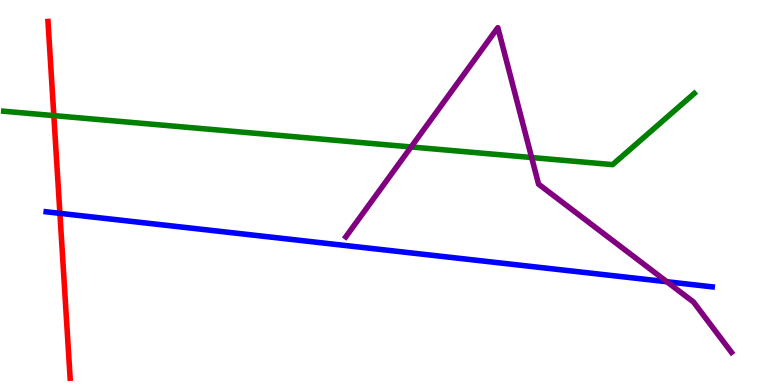[{'lines': ['blue', 'red'], 'intersections': [{'x': 0.773, 'y': 4.46}]}, {'lines': ['green', 'red'], 'intersections': [{'x': 0.695, 'y': 7.0}]}, {'lines': ['purple', 'red'], 'intersections': []}, {'lines': ['blue', 'green'], 'intersections': []}, {'lines': ['blue', 'purple'], 'intersections': [{'x': 8.6, 'y': 2.68}]}, {'lines': ['green', 'purple'], 'intersections': [{'x': 5.3, 'y': 6.18}, {'x': 6.86, 'y': 5.91}]}]